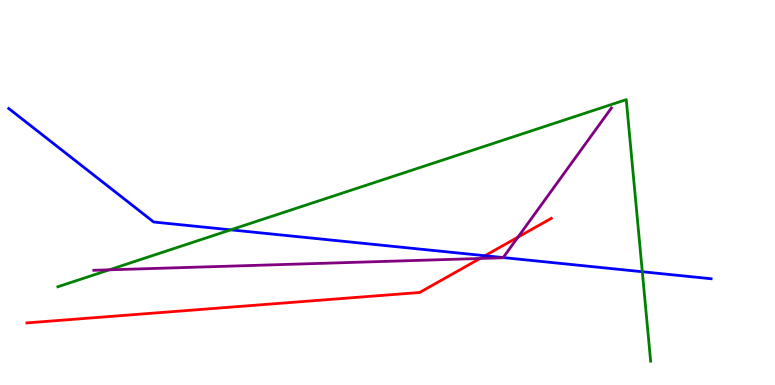[{'lines': ['blue', 'red'], 'intersections': [{'x': 6.26, 'y': 3.36}]}, {'lines': ['green', 'red'], 'intersections': []}, {'lines': ['purple', 'red'], 'intersections': [{'x': 6.19, 'y': 3.29}, {'x': 6.68, 'y': 3.84}]}, {'lines': ['blue', 'green'], 'intersections': [{'x': 2.98, 'y': 4.03}, {'x': 8.29, 'y': 2.94}]}, {'lines': ['blue', 'purple'], 'intersections': [{'x': 6.49, 'y': 3.31}]}, {'lines': ['green', 'purple'], 'intersections': [{'x': 1.41, 'y': 2.99}]}]